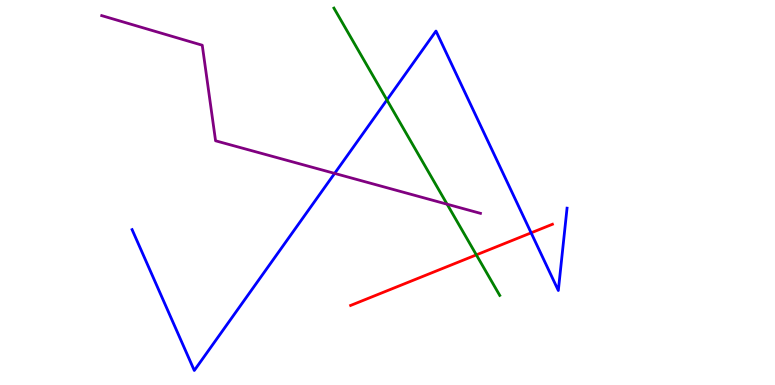[{'lines': ['blue', 'red'], 'intersections': [{'x': 6.85, 'y': 3.95}]}, {'lines': ['green', 'red'], 'intersections': [{'x': 6.15, 'y': 3.38}]}, {'lines': ['purple', 'red'], 'intersections': []}, {'lines': ['blue', 'green'], 'intersections': [{'x': 4.99, 'y': 7.4}]}, {'lines': ['blue', 'purple'], 'intersections': [{'x': 4.32, 'y': 5.5}]}, {'lines': ['green', 'purple'], 'intersections': [{'x': 5.77, 'y': 4.7}]}]